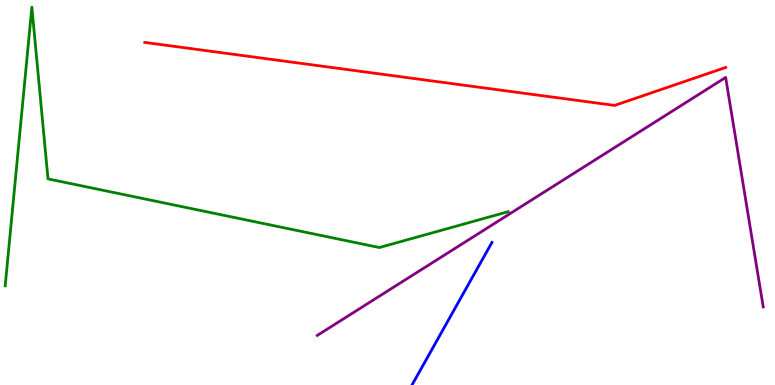[{'lines': ['blue', 'red'], 'intersections': []}, {'lines': ['green', 'red'], 'intersections': []}, {'lines': ['purple', 'red'], 'intersections': []}, {'lines': ['blue', 'green'], 'intersections': []}, {'lines': ['blue', 'purple'], 'intersections': []}, {'lines': ['green', 'purple'], 'intersections': []}]